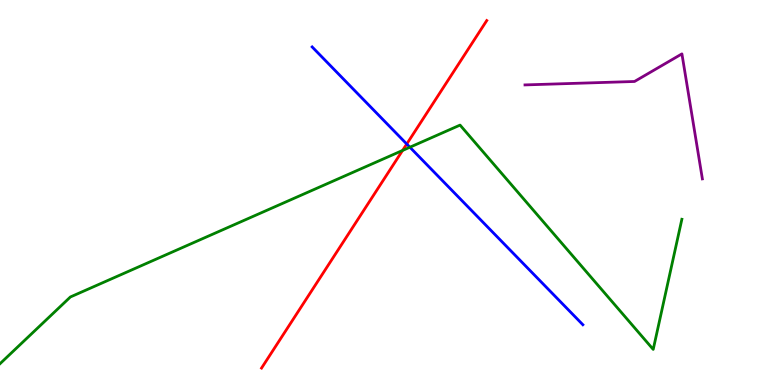[{'lines': ['blue', 'red'], 'intersections': [{'x': 5.25, 'y': 6.26}]}, {'lines': ['green', 'red'], 'intersections': [{'x': 5.19, 'y': 6.09}]}, {'lines': ['purple', 'red'], 'intersections': []}, {'lines': ['blue', 'green'], 'intersections': [{'x': 5.29, 'y': 6.18}]}, {'lines': ['blue', 'purple'], 'intersections': []}, {'lines': ['green', 'purple'], 'intersections': []}]